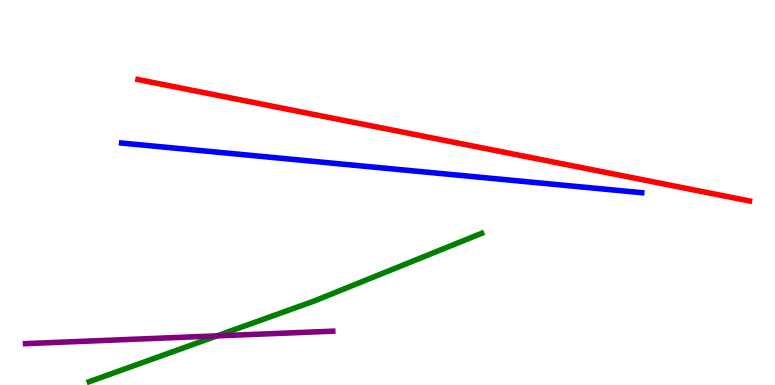[{'lines': ['blue', 'red'], 'intersections': []}, {'lines': ['green', 'red'], 'intersections': []}, {'lines': ['purple', 'red'], 'intersections': []}, {'lines': ['blue', 'green'], 'intersections': []}, {'lines': ['blue', 'purple'], 'intersections': []}, {'lines': ['green', 'purple'], 'intersections': [{'x': 2.8, 'y': 1.28}]}]